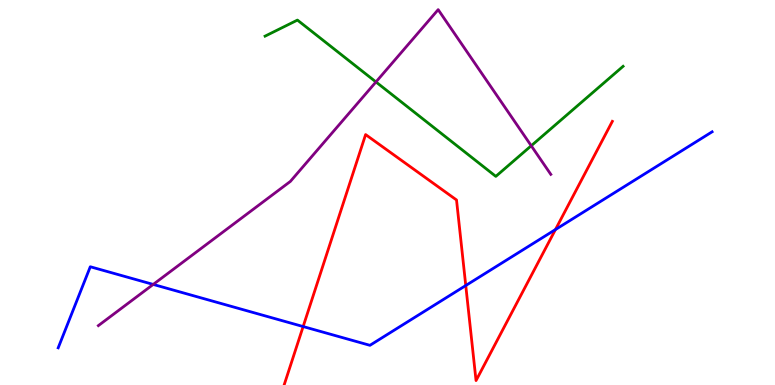[{'lines': ['blue', 'red'], 'intersections': [{'x': 3.91, 'y': 1.52}, {'x': 6.01, 'y': 2.58}, {'x': 7.17, 'y': 4.04}]}, {'lines': ['green', 'red'], 'intersections': []}, {'lines': ['purple', 'red'], 'intersections': []}, {'lines': ['blue', 'green'], 'intersections': []}, {'lines': ['blue', 'purple'], 'intersections': [{'x': 1.98, 'y': 2.61}]}, {'lines': ['green', 'purple'], 'intersections': [{'x': 4.85, 'y': 7.87}, {'x': 6.85, 'y': 6.21}]}]